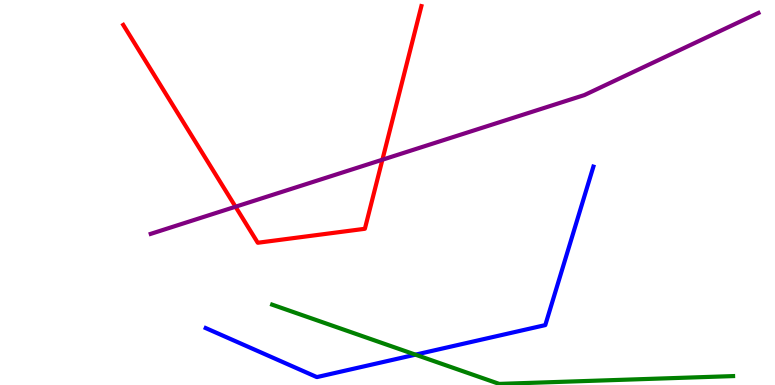[{'lines': ['blue', 'red'], 'intersections': []}, {'lines': ['green', 'red'], 'intersections': []}, {'lines': ['purple', 'red'], 'intersections': [{'x': 3.04, 'y': 4.63}, {'x': 4.93, 'y': 5.85}]}, {'lines': ['blue', 'green'], 'intersections': [{'x': 5.36, 'y': 0.788}]}, {'lines': ['blue', 'purple'], 'intersections': []}, {'lines': ['green', 'purple'], 'intersections': []}]